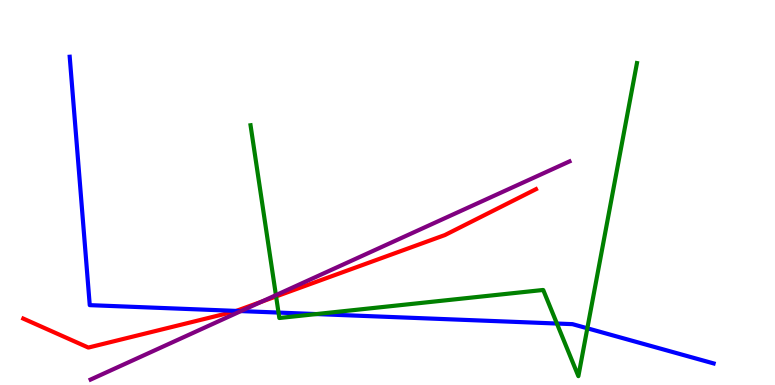[{'lines': ['blue', 'red'], 'intersections': [{'x': 3.05, 'y': 1.92}]}, {'lines': ['green', 'red'], 'intersections': [{'x': 3.56, 'y': 2.3}]}, {'lines': ['purple', 'red'], 'intersections': [{'x': 3.37, 'y': 2.16}]}, {'lines': ['blue', 'green'], 'intersections': [{'x': 3.59, 'y': 1.88}, {'x': 4.08, 'y': 1.84}, {'x': 7.19, 'y': 1.6}, {'x': 7.58, 'y': 1.47}]}, {'lines': ['blue', 'purple'], 'intersections': [{'x': 3.11, 'y': 1.92}]}, {'lines': ['green', 'purple'], 'intersections': [{'x': 3.56, 'y': 2.33}]}]